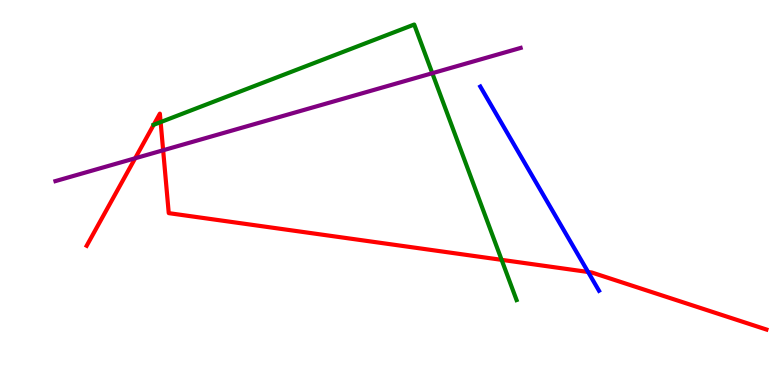[{'lines': ['blue', 'red'], 'intersections': [{'x': 7.59, 'y': 2.94}]}, {'lines': ['green', 'red'], 'intersections': [{'x': 1.98, 'y': 6.76}, {'x': 2.07, 'y': 6.83}, {'x': 6.47, 'y': 3.25}]}, {'lines': ['purple', 'red'], 'intersections': [{'x': 1.74, 'y': 5.89}, {'x': 2.11, 'y': 6.1}]}, {'lines': ['blue', 'green'], 'intersections': []}, {'lines': ['blue', 'purple'], 'intersections': []}, {'lines': ['green', 'purple'], 'intersections': [{'x': 5.58, 'y': 8.1}]}]